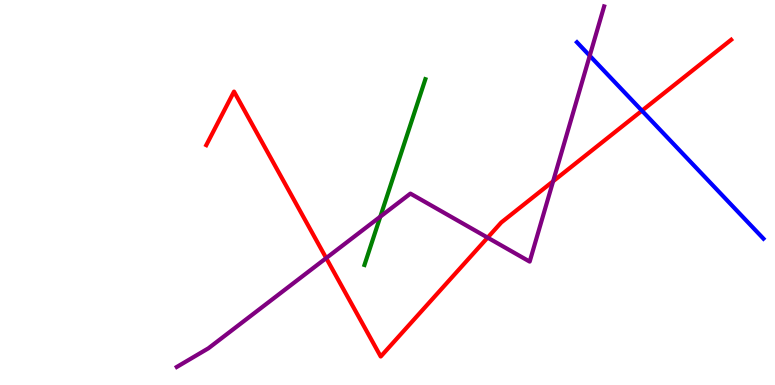[{'lines': ['blue', 'red'], 'intersections': [{'x': 8.28, 'y': 7.12}]}, {'lines': ['green', 'red'], 'intersections': []}, {'lines': ['purple', 'red'], 'intersections': [{'x': 4.21, 'y': 3.3}, {'x': 6.29, 'y': 3.83}, {'x': 7.14, 'y': 5.29}]}, {'lines': ['blue', 'green'], 'intersections': []}, {'lines': ['blue', 'purple'], 'intersections': [{'x': 7.61, 'y': 8.55}]}, {'lines': ['green', 'purple'], 'intersections': [{'x': 4.91, 'y': 4.37}]}]